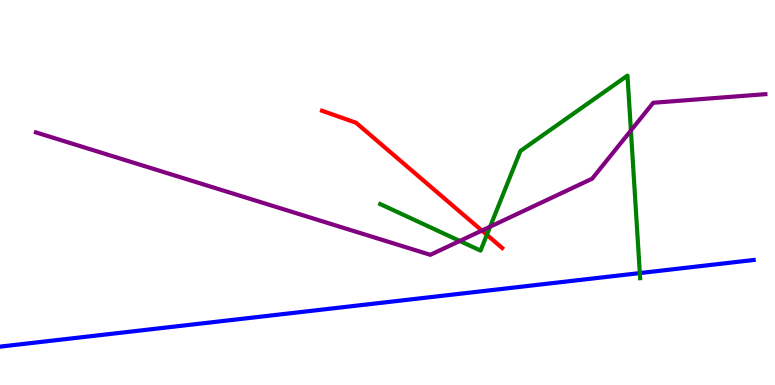[{'lines': ['blue', 'red'], 'intersections': []}, {'lines': ['green', 'red'], 'intersections': [{'x': 6.28, 'y': 3.9}]}, {'lines': ['purple', 'red'], 'intersections': [{'x': 6.22, 'y': 4.01}]}, {'lines': ['blue', 'green'], 'intersections': [{'x': 8.26, 'y': 2.91}]}, {'lines': ['blue', 'purple'], 'intersections': []}, {'lines': ['green', 'purple'], 'intersections': [{'x': 5.93, 'y': 3.74}, {'x': 6.32, 'y': 4.11}, {'x': 8.14, 'y': 6.61}]}]